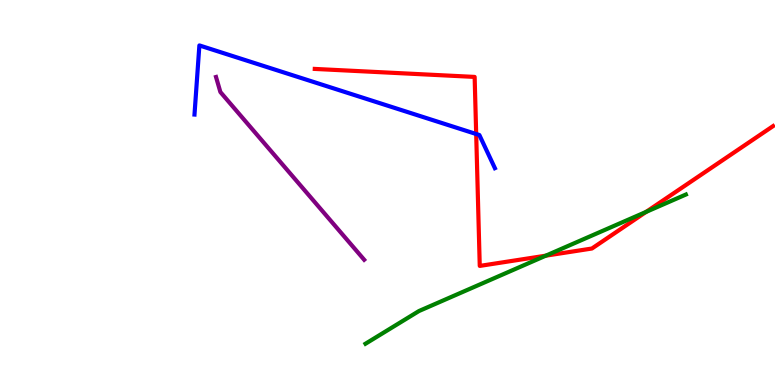[{'lines': ['blue', 'red'], 'intersections': [{'x': 6.14, 'y': 6.52}]}, {'lines': ['green', 'red'], 'intersections': [{'x': 7.04, 'y': 3.36}, {'x': 8.34, 'y': 4.5}]}, {'lines': ['purple', 'red'], 'intersections': []}, {'lines': ['blue', 'green'], 'intersections': []}, {'lines': ['blue', 'purple'], 'intersections': []}, {'lines': ['green', 'purple'], 'intersections': []}]